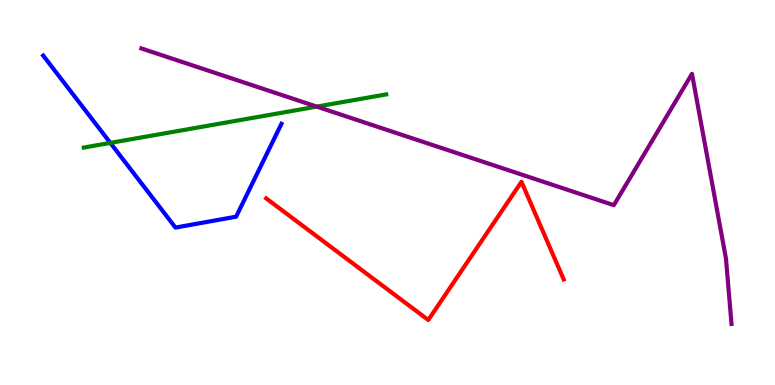[{'lines': ['blue', 'red'], 'intersections': []}, {'lines': ['green', 'red'], 'intersections': []}, {'lines': ['purple', 'red'], 'intersections': []}, {'lines': ['blue', 'green'], 'intersections': [{'x': 1.42, 'y': 6.29}]}, {'lines': ['blue', 'purple'], 'intersections': []}, {'lines': ['green', 'purple'], 'intersections': [{'x': 4.09, 'y': 7.23}]}]